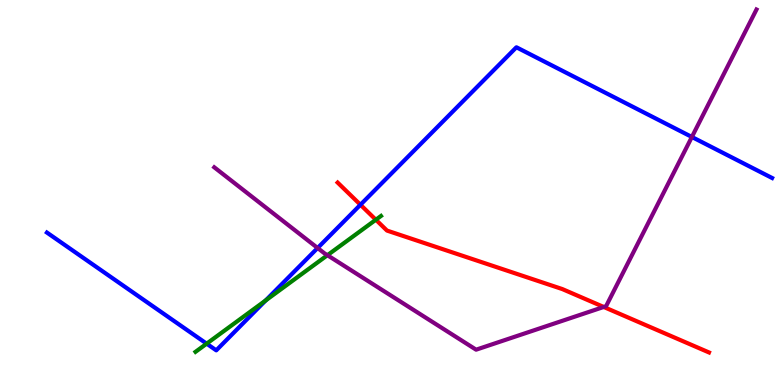[{'lines': ['blue', 'red'], 'intersections': [{'x': 4.65, 'y': 4.68}]}, {'lines': ['green', 'red'], 'intersections': [{'x': 4.85, 'y': 4.29}]}, {'lines': ['purple', 'red'], 'intersections': [{'x': 7.79, 'y': 2.03}]}, {'lines': ['blue', 'green'], 'intersections': [{'x': 2.67, 'y': 1.07}, {'x': 3.43, 'y': 2.2}]}, {'lines': ['blue', 'purple'], 'intersections': [{'x': 4.1, 'y': 3.56}, {'x': 8.93, 'y': 6.44}]}, {'lines': ['green', 'purple'], 'intersections': [{'x': 4.22, 'y': 3.37}]}]